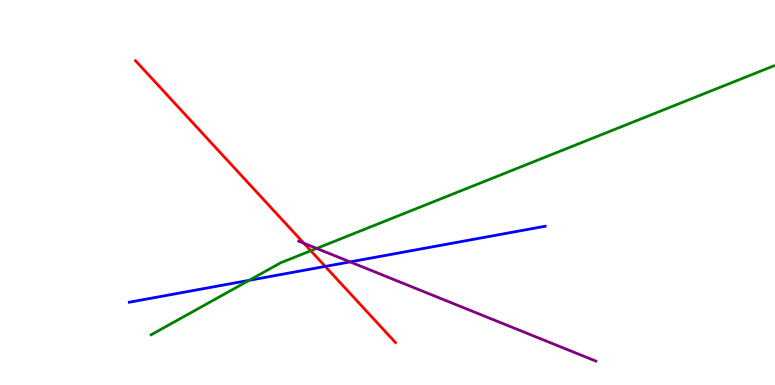[{'lines': ['blue', 'red'], 'intersections': [{'x': 4.2, 'y': 3.08}]}, {'lines': ['green', 'red'], 'intersections': [{'x': 4.01, 'y': 3.49}]}, {'lines': ['purple', 'red'], 'intersections': [{'x': 3.92, 'y': 3.68}]}, {'lines': ['blue', 'green'], 'intersections': [{'x': 3.22, 'y': 2.72}]}, {'lines': ['blue', 'purple'], 'intersections': [{'x': 4.52, 'y': 3.2}]}, {'lines': ['green', 'purple'], 'intersections': [{'x': 4.09, 'y': 3.55}]}]